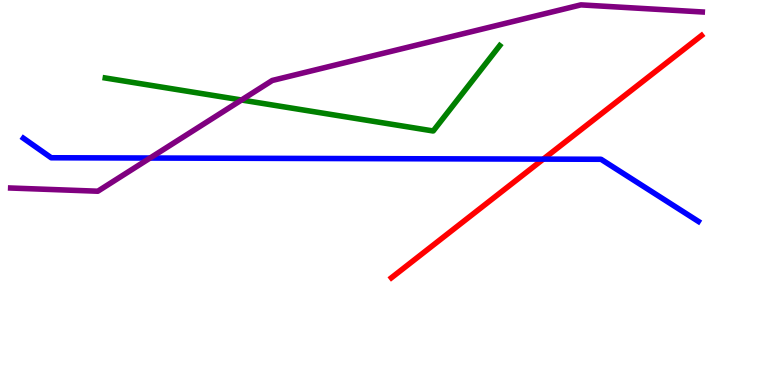[{'lines': ['blue', 'red'], 'intersections': [{'x': 7.01, 'y': 5.87}]}, {'lines': ['green', 'red'], 'intersections': []}, {'lines': ['purple', 'red'], 'intersections': []}, {'lines': ['blue', 'green'], 'intersections': []}, {'lines': ['blue', 'purple'], 'intersections': [{'x': 1.94, 'y': 5.9}]}, {'lines': ['green', 'purple'], 'intersections': [{'x': 3.12, 'y': 7.4}]}]